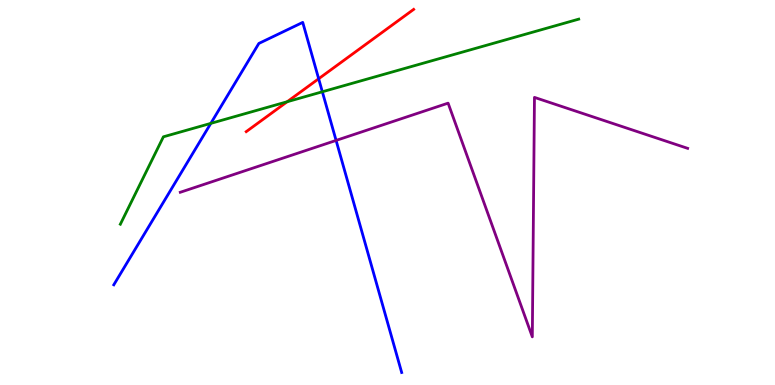[{'lines': ['blue', 'red'], 'intersections': [{'x': 4.11, 'y': 7.95}]}, {'lines': ['green', 'red'], 'intersections': [{'x': 3.71, 'y': 7.36}]}, {'lines': ['purple', 'red'], 'intersections': []}, {'lines': ['blue', 'green'], 'intersections': [{'x': 2.72, 'y': 6.8}, {'x': 4.16, 'y': 7.62}]}, {'lines': ['blue', 'purple'], 'intersections': [{'x': 4.34, 'y': 6.35}]}, {'lines': ['green', 'purple'], 'intersections': []}]